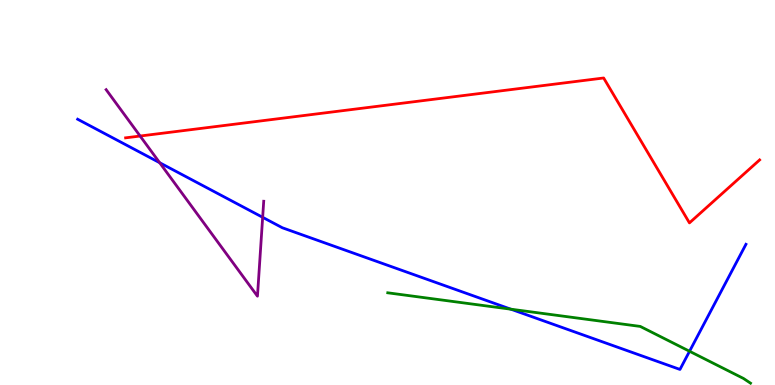[{'lines': ['blue', 'red'], 'intersections': []}, {'lines': ['green', 'red'], 'intersections': []}, {'lines': ['purple', 'red'], 'intersections': [{'x': 1.81, 'y': 6.47}]}, {'lines': ['blue', 'green'], 'intersections': [{'x': 6.59, 'y': 1.97}, {'x': 8.9, 'y': 0.876}]}, {'lines': ['blue', 'purple'], 'intersections': [{'x': 2.06, 'y': 5.77}, {'x': 3.39, 'y': 4.36}]}, {'lines': ['green', 'purple'], 'intersections': []}]